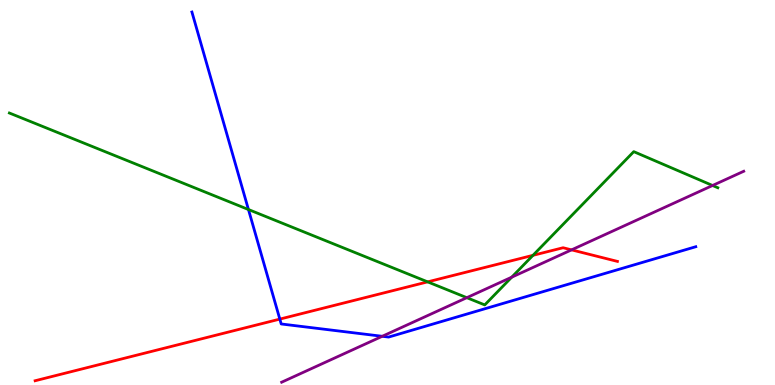[{'lines': ['blue', 'red'], 'intersections': [{'x': 3.61, 'y': 1.71}]}, {'lines': ['green', 'red'], 'intersections': [{'x': 5.52, 'y': 2.68}, {'x': 6.88, 'y': 3.37}]}, {'lines': ['purple', 'red'], 'intersections': [{'x': 7.37, 'y': 3.51}]}, {'lines': ['blue', 'green'], 'intersections': [{'x': 3.21, 'y': 4.56}]}, {'lines': ['blue', 'purple'], 'intersections': [{'x': 4.93, 'y': 1.27}]}, {'lines': ['green', 'purple'], 'intersections': [{'x': 6.02, 'y': 2.27}, {'x': 6.6, 'y': 2.8}, {'x': 9.19, 'y': 5.18}]}]